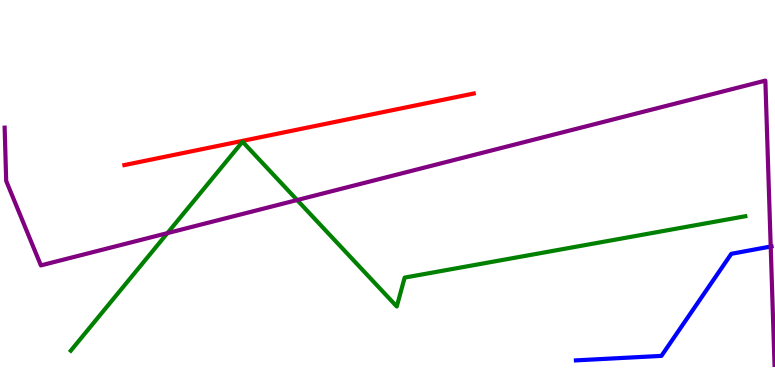[{'lines': ['blue', 'red'], 'intersections': []}, {'lines': ['green', 'red'], 'intersections': []}, {'lines': ['purple', 'red'], 'intersections': []}, {'lines': ['blue', 'green'], 'intersections': []}, {'lines': ['blue', 'purple'], 'intersections': [{'x': 9.94, 'y': 3.6}]}, {'lines': ['green', 'purple'], 'intersections': [{'x': 2.16, 'y': 3.94}, {'x': 3.83, 'y': 4.8}]}]